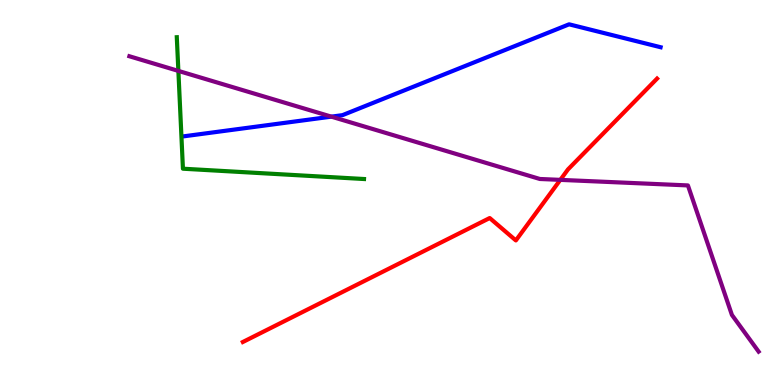[{'lines': ['blue', 'red'], 'intersections': []}, {'lines': ['green', 'red'], 'intersections': []}, {'lines': ['purple', 'red'], 'intersections': [{'x': 7.23, 'y': 5.33}]}, {'lines': ['blue', 'green'], 'intersections': []}, {'lines': ['blue', 'purple'], 'intersections': [{'x': 4.28, 'y': 6.97}]}, {'lines': ['green', 'purple'], 'intersections': [{'x': 2.3, 'y': 8.16}]}]